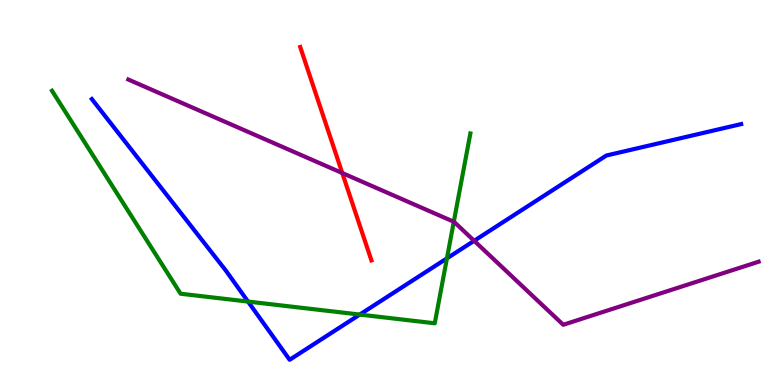[{'lines': ['blue', 'red'], 'intersections': []}, {'lines': ['green', 'red'], 'intersections': []}, {'lines': ['purple', 'red'], 'intersections': [{'x': 4.42, 'y': 5.51}]}, {'lines': ['blue', 'green'], 'intersections': [{'x': 3.2, 'y': 2.17}, {'x': 4.64, 'y': 1.83}, {'x': 5.77, 'y': 3.29}]}, {'lines': ['blue', 'purple'], 'intersections': [{'x': 6.12, 'y': 3.75}]}, {'lines': ['green', 'purple'], 'intersections': [{'x': 5.86, 'y': 4.24}]}]